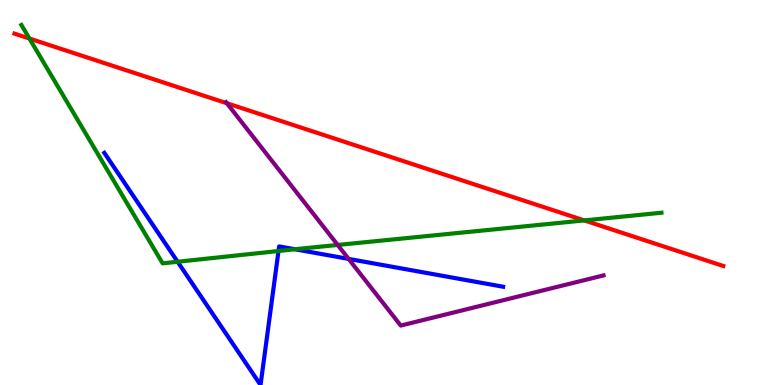[{'lines': ['blue', 'red'], 'intersections': []}, {'lines': ['green', 'red'], 'intersections': [{'x': 0.38, 'y': 9.0}, {'x': 7.54, 'y': 4.27}]}, {'lines': ['purple', 'red'], 'intersections': [{'x': 2.93, 'y': 7.32}]}, {'lines': ['blue', 'green'], 'intersections': [{'x': 2.29, 'y': 3.2}, {'x': 3.59, 'y': 3.48}, {'x': 3.81, 'y': 3.53}]}, {'lines': ['blue', 'purple'], 'intersections': [{'x': 4.5, 'y': 3.27}]}, {'lines': ['green', 'purple'], 'intersections': [{'x': 4.36, 'y': 3.64}]}]